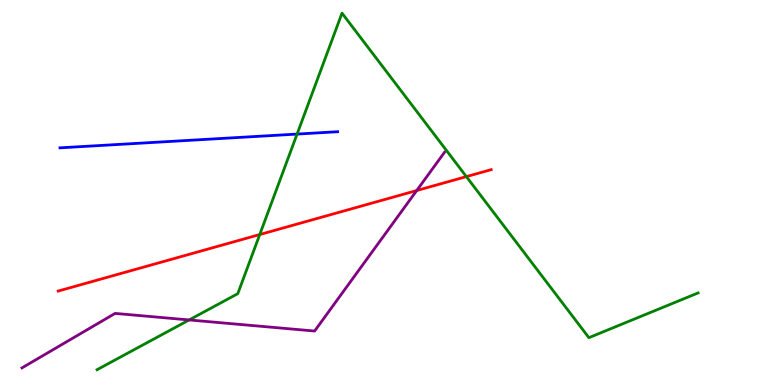[{'lines': ['blue', 'red'], 'intersections': []}, {'lines': ['green', 'red'], 'intersections': [{'x': 3.35, 'y': 3.91}, {'x': 6.02, 'y': 5.41}]}, {'lines': ['purple', 'red'], 'intersections': [{'x': 5.38, 'y': 5.05}]}, {'lines': ['blue', 'green'], 'intersections': [{'x': 3.83, 'y': 6.52}]}, {'lines': ['blue', 'purple'], 'intersections': []}, {'lines': ['green', 'purple'], 'intersections': [{'x': 2.44, 'y': 1.69}]}]